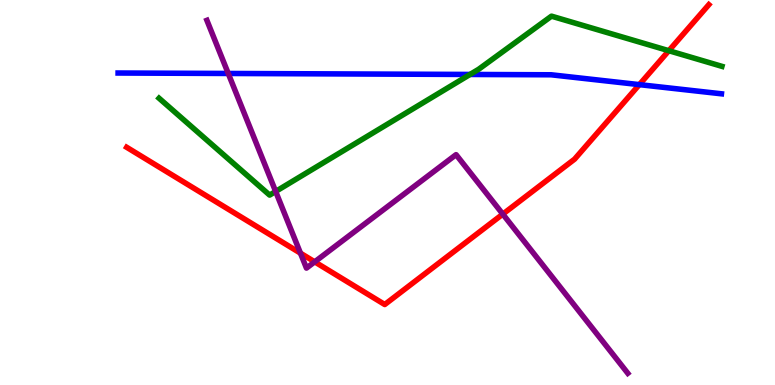[{'lines': ['blue', 'red'], 'intersections': [{'x': 8.25, 'y': 7.8}]}, {'lines': ['green', 'red'], 'intersections': [{'x': 8.63, 'y': 8.68}]}, {'lines': ['purple', 'red'], 'intersections': [{'x': 3.88, 'y': 3.42}, {'x': 4.06, 'y': 3.2}, {'x': 6.49, 'y': 4.44}]}, {'lines': ['blue', 'green'], 'intersections': [{'x': 6.06, 'y': 8.07}]}, {'lines': ['blue', 'purple'], 'intersections': [{'x': 2.95, 'y': 8.09}]}, {'lines': ['green', 'purple'], 'intersections': [{'x': 3.56, 'y': 5.03}]}]